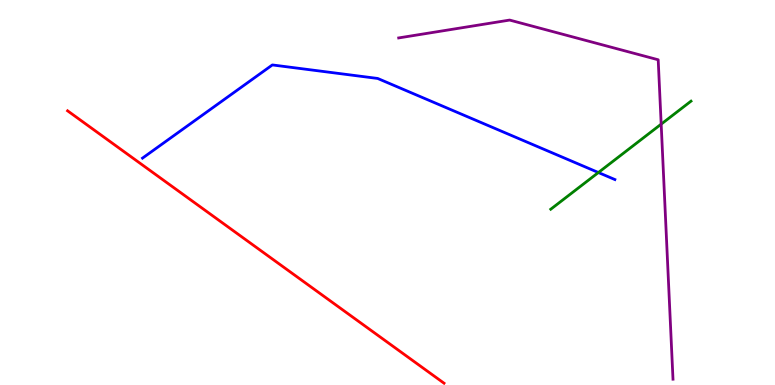[{'lines': ['blue', 'red'], 'intersections': []}, {'lines': ['green', 'red'], 'intersections': []}, {'lines': ['purple', 'red'], 'intersections': []}, {'lines': ['blue', 'green'], 'intersections': [{'x': 7.72, 'y': 5.52}]}, {'lines': ['blue', 'purple'], 'intersections': []}, {'lines': ['green', 'purple'], 'intersections': [{'x': 8.53, 'y': 6.78}]}]